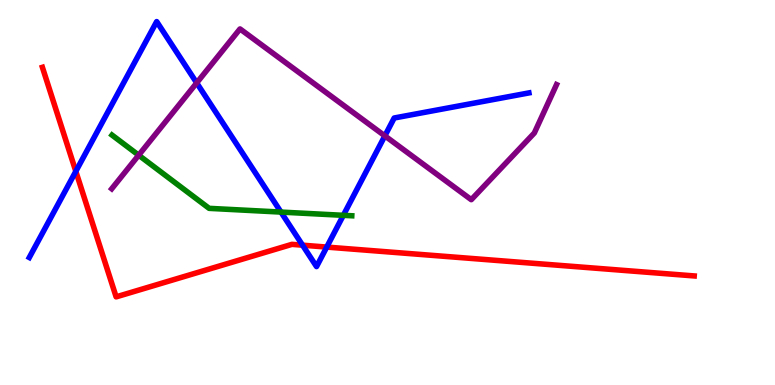[{'lines': ['blue', 'red'], 'intersections': [{'x': 0.978, 'y': 5.55}, {'x': 3.9, 'y': 3.63}, {'x': 4.22, 'y': 3.58}]}, {'lines': ['green', 'red'], 'intersections': []}, {'lines': ['purple', 'red'], 'intersections': []}, {'lines': ['blue', 'green'], 'intersections': [{'x': 3.63, 'y': 4.49}, {'x': 4.43, 'y': 4.41}]}, {'lines': ['blue', 'purple'], 'intersections': [{'x': 2.54, 'y': 7.85}, {'x': 4.97, 'y': 6.47}]}, {'lines': ['green', 'purple'], 'intersections': [{'x': 1.79, 'y': 5.97}]}]